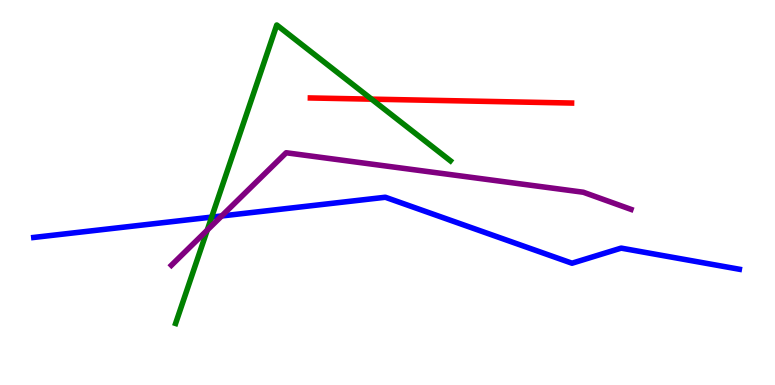[{'lines': ['blue', 'red'], 'intersections': []}, {'lines': ['green', 'red'], 'intersections': [{'x': 4.79, 'y': 7.42}]}, {'lines': ['purple', 'red'], 'intersections': []}, {'lines': ['blue', 'green'], 'intersections': [{'x': 2.73, 'y': 4.36}]}, {'lines': ['blue', 'purple'], 'intersections': [{'x': 2.86, 'y': 4.39}]}, {'lines': ['green', 'purple'], 'intersections': [{'x': 2.67, 'y': 4.02}]}]